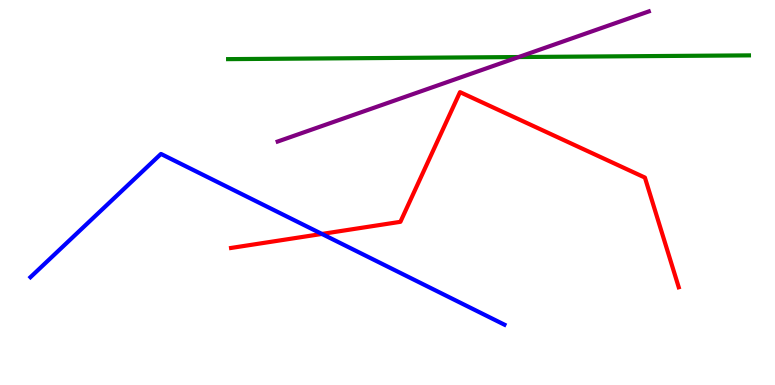[{'lines': ['blue', 'red'], 'intersections': [{'x': 4.15, 'y': 3.92}]}, {'lines': ['green', 'red'], 'intersections': []}, {'lines': ['purple', 'red'], 'intersections': []}, {'lines': ['blue', 'green'], 'intersections': []}, {'lines': ['blue', 'purple'], 'intersections': []}, {'lines': ['green', 'purple'], 'intersections': [{'x': 6.69, 'y': 8.52}]}]